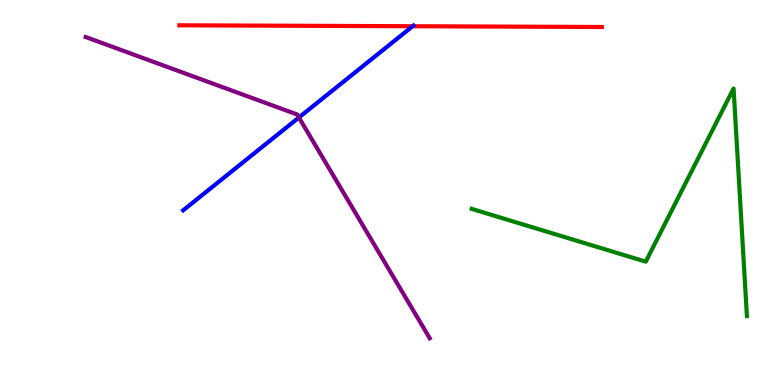[{'lines': ['blue', 'red'], 'intersections': [{'x': 5.32, 'y': 9.32}]}, {'lines': ['green', 'red'], 'intersections': []}, {'lines': ['purple', 'red'], 'intersections': []}, {'lines': ['blue', 'green'], 'intersections': []}, {'lines': ['blue', 'purple'], 'intersections': [{'x': 3.86, 'y': 6.95}]}, {'lines': ['green', 'purple'], 'intersections': []}]